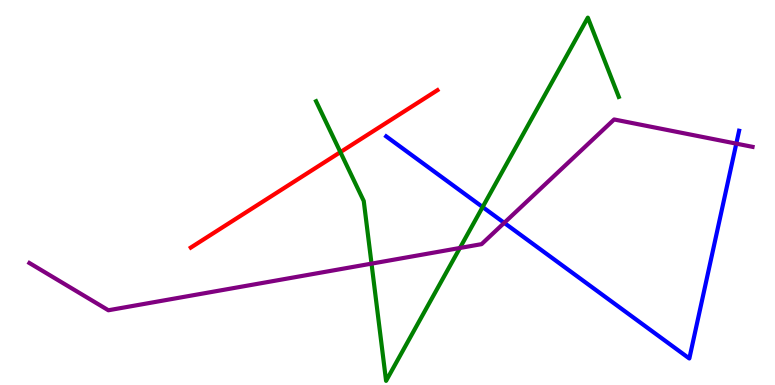[{'lines': ['blue', 'red'], 'intersections': []}, {'lines': ['green', 'red'], 'intersections': [{'x': 4.39, 'y': 6.05}]}, {'lines': ['purple', 'red'], 'intersections': []}, {'lines': ['blue', 'green'], 'intersections': [{'x': 6.23, 'y': 4.62}]}, {'lines': ['blue', 'purple'], 'intersections': [{'x': 6.51, 'y': 4.21}, {'x': 9.5, 'y': 6.27}]}, {'lines': ['green', 'purple'], 'intersections': [{'x': 4.79, 'y': 3.15}, {'x': 5.93, 'y': 3.56}]}]